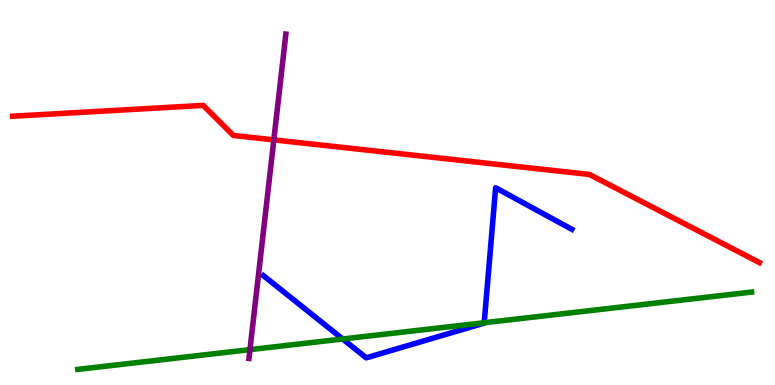[{'lines': ['blue', 'red'], 'intersections': []}, {'lines': ['green', 'red'], 'intersections': []}, {'lines': ['purple', 'red'], 'intersections': [{'x': 3.53, 'y': 6.37}]}, {'lines': ['blue', 'green'], 'intersections': [{'x': 4.42, 'y': 1.2}, {'x': 6.25, 'y': 1.62}]}, {'lines': ['blue', 'purple'], 'intersections': []}, {'lines': ['green', 'purple'], 'intersections': [{'x': 3.23, 'y': 0.919}]}]